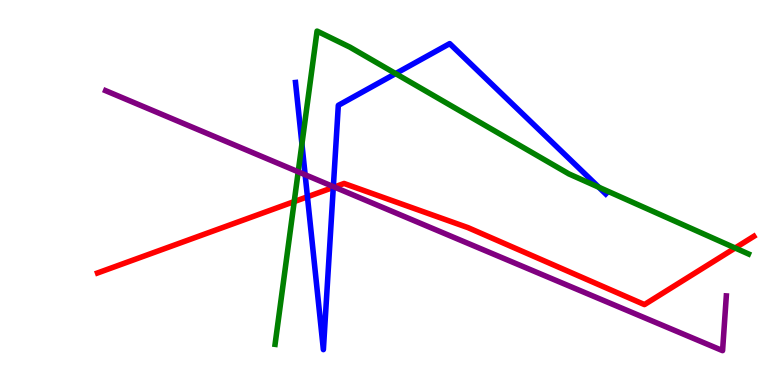[{'lines': ['blue', 'red'], 'intersections': [{'x': 3.97, 'y': 4.89}, {'x': 4.3, 'y': 5.13}]}, {'lines': ['green', 'red'], 'intersections': [{'x': 3.8, 'y': 4.76}, {'x': 9.49, 'y': 3.56}]}, {'lines': ['purple', 'red'], 'intersections': [{'x': 4.31, 'y': 5.14}]}, {'lines': ['blue', 'green'], 'intersections': [{'x': 3.9, 'y': 6.26}, {'x': 5.1, 'y': 8.09}, {'x': 7.73, 'y': 5.14}]}, {'lines': ['blue', 'purple'], 'intersections': [{'x': 3.94, 'y': 5.46}, {'x': 4.3, 'y': 5.15}]}, {'lines': ['green', 'purple'], 'intersections': [{'x': 3.85, 'y': 5.54}]}]